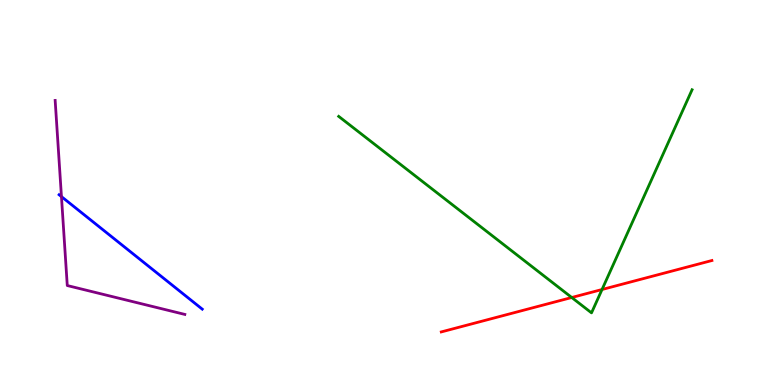[{'lines': ['blue', 'red'], 'intersections': []}, {'lines': ['green', 'red'], 'intersections': [{'x': 7.38, 'y': 2.27}, {'x': 7.77, 'y': 2.48}]}, {'lines': ['purple', 'red'], 'intersections': []}, {'lines': ['blue', 'green'], 'intersections': []}, {'lines': ['blue', 'purple'], 'intersections': [{'x': 0.793, 'y': 4.89}]}, {'lines': ['green', 'purple'], 'intersections': []}]